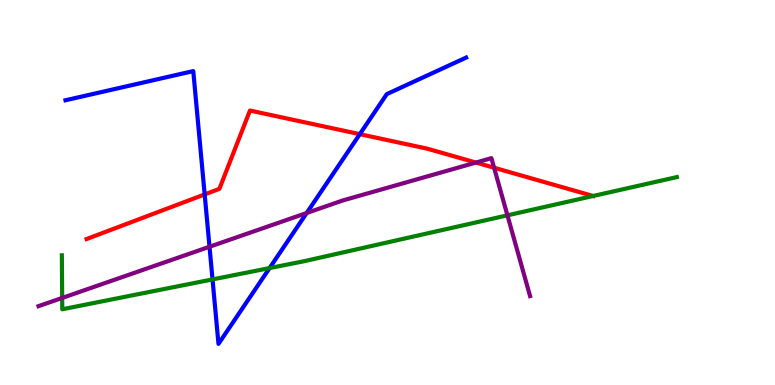[{'lines': ['blue', 'red'], 'intersections': [{'x': 2.64, 'y': 4.95}, {'x': 4.64, 'y': 6.52}]}, {'lines': ['green', 'red'], 'intersections': [{'x': 7.65, 'y': 4.91}]}, {'lines': ['purple', 'red'], 'intersections': [{'x': 6.14, 'y': 5.78}, {'x': 6.38, 'y': 5.64}]}, {'lines': ['blue', 'green'], 'intersections': [{'x': 2.74, 'y': 2.74}, {'x': 3.48, 'y': 3.04}]}, {'lines': ['blue', 'purple'], 'intersections': [{'x': 2.7, 'y': 3.59}, {'x': 3.96, 'y': 4.47}]}, {'lines': ['green', 'purple'], 'intersections': [{'x': 0.802, 'y': 2.26}, {'x': 6.55, 'y': 4.41}]}]